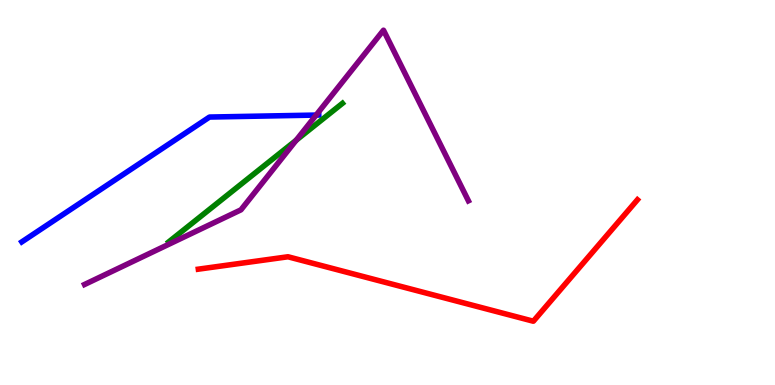[{'lines': ['blue', 'red'], 'intersections': []}, {'lines': ['green', 'red'], 'intersections': []}, {'lines': ['purple', 'red'], 'intersections': []}, {'lines': ['blue', 'green'], 'intersections': []}, {'lines': ['blue', 'purple'], 'intersections': [{'x': 4.08, 'y': 7.01}]}, {'lines': ['green', 'purple'], 'intersections': [{'x': 3.82, 'y': 6.36}]}]